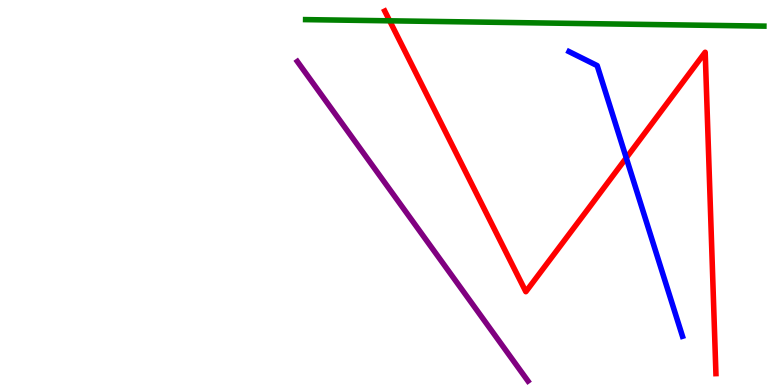[{'lines': ['blue', 'red'], 'intersections': [{'x': 8.08, 'y': 5.9}]}, {'lines': ['green', 'red'], 'intersections': [{'x': 5.03, 'y': 9.46}]}, {'lines': ['purple', 'red'], 'intersections': []}, {'lines': ['blue', 'green'], 'intersections': []}, {'lines': ['blue', 'purple'], 'intersections': []}, {'lines': ['green', 'purple'], 'intersections': []}]